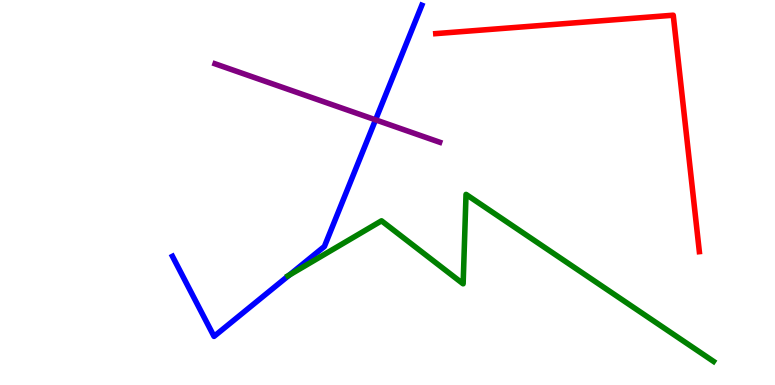[{'lines': ['blue', 'red'], 'intersections': []}, {'lines': ['green', 'red'], 'intersections': []}, {'lines': ['purple', 'red'], 'intersections': []}, {'lines': ['blue', 'green'], 'intersections': [{'x': 3.73, 'y': 2.86}]}, {'lines': ['blue', 'purple'], 'intersections': [{'x': 4.85, 'y': 6.89}]}, {'lines': ['green', 'purple'], 'intersections': []}]